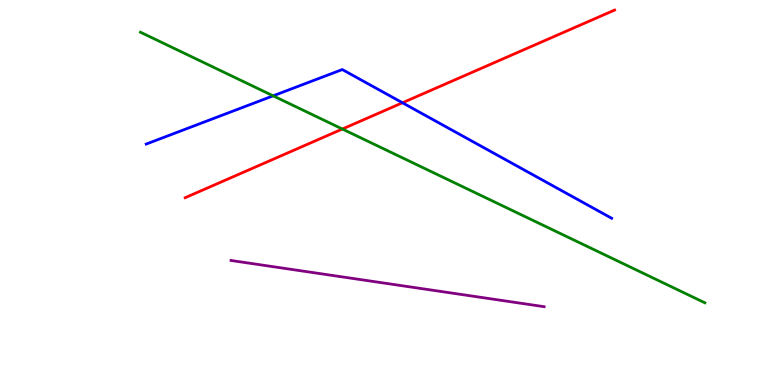[{'lines': ['blue', 'red'], 'intersections': [{'x': 5.19, 'y': 7.33}]}, {'lines': ['green', 'red'], 'intersections': [{'x': 4.42, 'y': 6.65}]}, {'lines': ['purple', 'red'], 'intersections': []}, {'lines': ['blue', 'green'], 'intersections': [{'x': 3.52, 'y': 7.51}]}, {'lines': ['blue', 'purple'], 'intersections': []}, {'lines': ['green', 'purple'], 'intersections': []}]